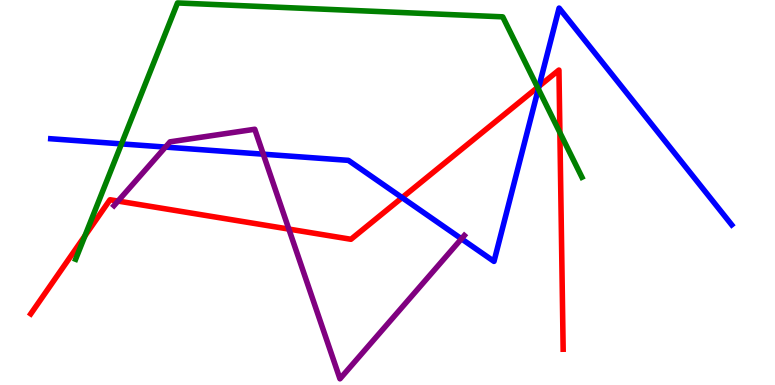[{'lines': ['blue', 'red'], 'intersections': [{'x': 5.19, 'y': 4.87}, {'x': 6.95, 'y': 7.76}]}, {'lines': ['green', 'red'], 'intersections': [{'x': 1.1, 'y': 3.88}, {'x': 6.94, 'y': 7.73}, {'x': 7.22, 'y': 6.56}]}, {'lines': ['purple', 'red'], 'intersections': [{'x': 1.52, 'y': 4.78}, {'x': 3.73, 'y': 4.05}]}, {'lines': ['blue', 'green'], 'intersections': [{'x': 1.57, 'y': 6.26}, {'x': 6.95, 'y': 7.69}]}, {'lines': ['blue', 'purple'], 'intersections': [{'x': 2.13, 'y': 6.18}, {'x': 3.4, 'y': 6.0}, {'x': 5.95, 'y': 3.8}]}, {'lines': ['green', 'purple'], 'intersections': []}]